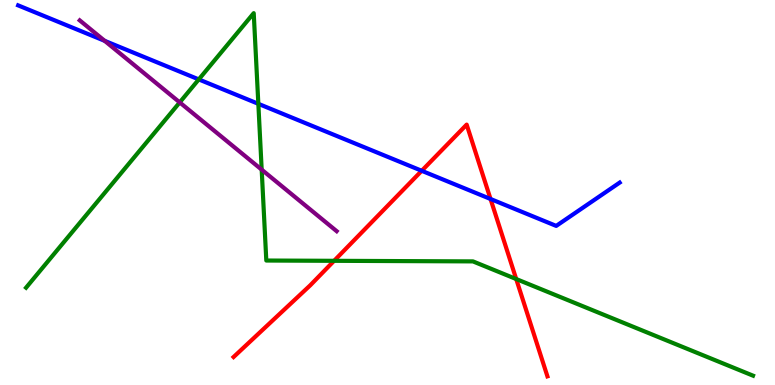[{'lines': ['blue', 'red'], 'intersections': [{'x': 5.44, 'y': 5.56}, {'x': 6.33, 'y': 4.83}]}, {'lines': ['green', 'red'], 'intersections': [{'x': 4.31, 'y': 3.23}, {'x': 6.66, 'y': 2.75}]}, {'lines': ['purple', 'red'], 'intersections': []}, {'lines': ['blue', 'green'], 'intersections': [{'x': 2.56, 'y': 7.94}, {'x': 3.33, 'y': 7.3}]}, {'lines': ['blue', 'purple'], 'intersections': [{'x': 1.35, 'y': 8.94}]}, {'lines': ['green', 'purple'], 'intersections': [{'x': 2.32, 'y': 7.34}, {'x': 3.38, 'y': 5.59}]}]